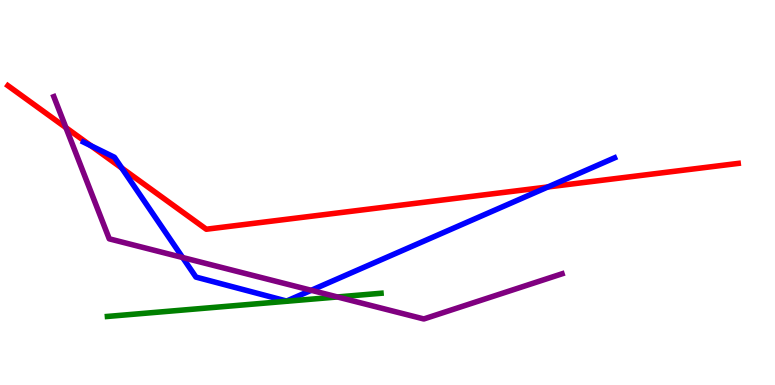[{'lines': ['blue', 'red'], 'intersections': [{'x': 1.17, 'y': 6.22}, {'x': 1.57, 'y': 5.64}, {'x': 7.07, 'y': 5.14}]}, {'lines': ['green', 'red'], 'intersections': []}, {'lines': ['purple', 'red'], 'intersections': [{'x': 0.851, 'y': 6.68}]}, {'lines': ['blue', 'green'], 'intersections': []}, {'lines': ['blue', 'purple'], 'intersections': [{'x': 2.36, 'y': 3.31}, {'x': 4.02, 'y': 2.46}]}, {'lines': ['green', 'purple'], 'intersections': [{'x': 4.35, 'y': 2.29}]}]